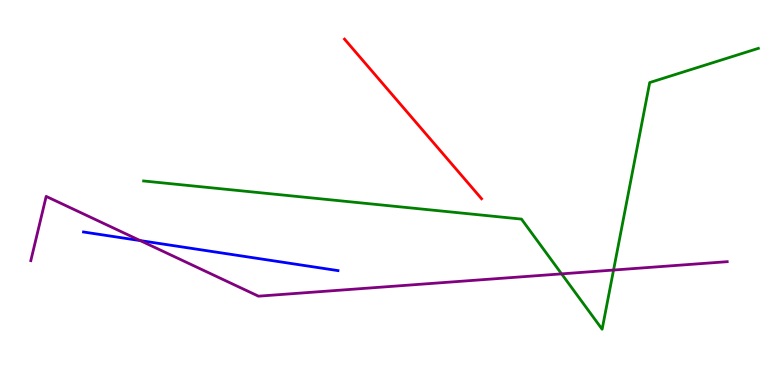[{'lines': ['blue', 'red'], 'intersections': []}, {'lines': ['green', 'red'], 'intersections': []}, {'lines': ['purple', 'red'], 'intersections': []}, {'lines': ['blue', 'green'], 'intersections': []}, {'lines': ['blue', 'purple'], 'intersections': [{'x': 1.81, 'y': 3.75}]}, {'lines': ['green', 'purple'], 'intersections': [{'x': 7.25, 'y': 2.89}, {'x': 7.92, 'y': 2.99}]}]